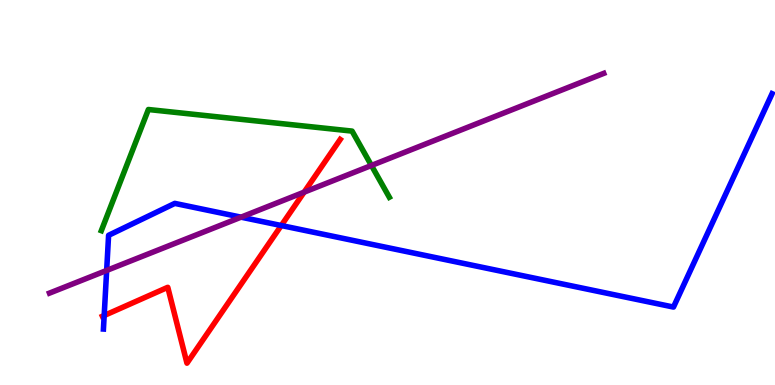[{'lines': ['blue', 'red'], 'intersections': [{'x': 1.34, 'y': 1.81}, {'x': 3.63, 'y': 4.14}]}, {'lines': ['green', 'red'], 'intersections': []}, {'lines': ['purple', 'red'], 'intersections': [{'x': 3.92, 'y': 5.01}]}, {'lines': ['blue', 'green'], 'intersections': []}, {'lines': ['blue', 'purple'], 'intersections': [{'x': 1.38, 'y': 2.98}, {'x': 3.11, 'y': 4.36}]}, {'lines': ['green', 'purple'], 'intersections': [{'x': 4.79, 'y': 5.7}]}]